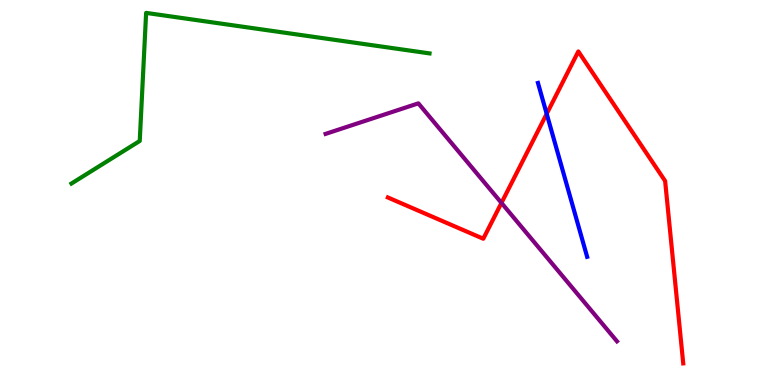[{'lines': ['blue', 'red'], 'intersections': [{'x': 7.05, 'y': 7.04}]}, {'lines': ['green', 'red'], 'intersections': []}, {'lines': ['purple', 'red'], 'intersections': [{'x': 6.47, 'y': 4.73}]}, {'lines': ['blue', 'green'], 'intersections': []}, {'lines': ['blue', 'purple'], 'intersections': []}, {'lines': ['green', 'purple'], 'intersections': []}]